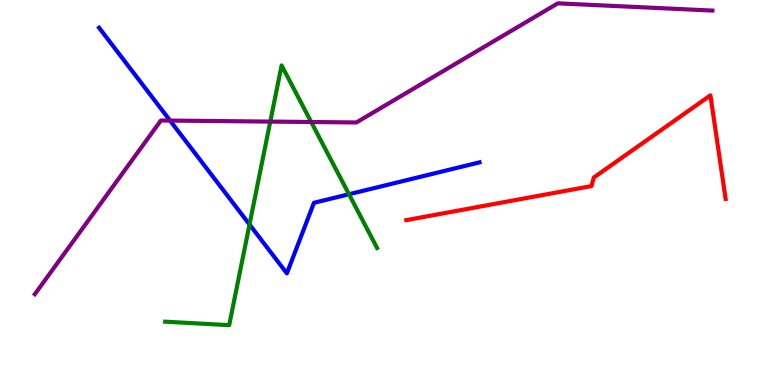[{'lines': ['blue', 'red'], 'intersections': []}, {'lines': ['green', 'red'], 'intersections': []}, {'lines': ['purple', 'red'], 'intersections': []}, {'lines': ['blue', 'green'], 'intersections': [{'x': 3.22, 'y': 4.17}, {'x': 4.5, 'y': 4.95}]}, {'lines': ['blue', 'purple'], 'intersections': [{'x': 2.19, 'y': 6.87}]}, {'lines': ['green', 'purple'], 'intersections': [{'x': 3.49, 'y': 6.84}, {'x': 4.02, 'y': 6.83}]}]